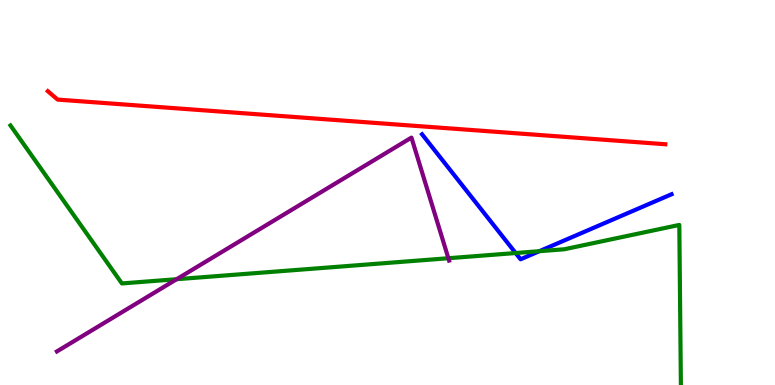[{'lines': ['blue', 'red'], 'intersections': []}, {'lines': ['green', 'red'], 'intersections': []}, {'lines': ['purple', 'red'], 'intersections': []}, {'lines': ['blue', 'green'], 'intersections': [{'x': 6.65, 'y': 3.43}, {'x': 6.96, 'y': 3.48}]}, {'lines': ['blue', 'purple'], 'intersections': []}, {'lines': ['green', 'purple'], 'intersections': [{'x': 2.28, 'y': 2.75}, {'x': 5.79, 'y': 3.29}]}]